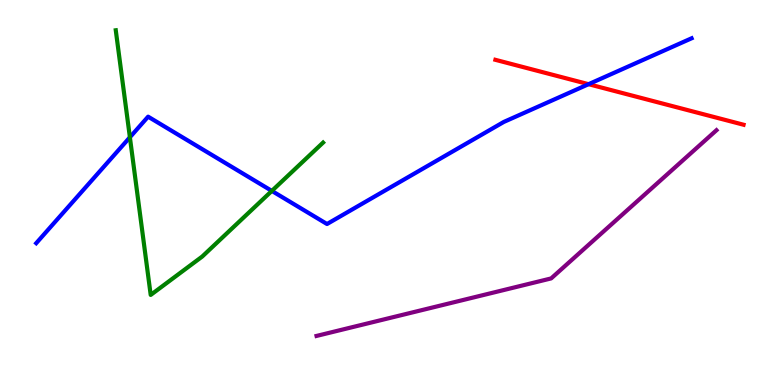[{'lines': ['blue', 'red'], 'intersections': [{'x': 7.59, 'y': 7.81}]}, {'lines': ['green', 'red'], 'intersections': []}, {'lines': ['purple', 'red'], 'intersections': []}, {'lines': ['blue', 'green'], 'intersections': [{'x': 1.68, 'y': 6.43}, {'x': 3.51, 'y': 5.04}]}, {'lines': ['blue', 'purple'], 'intersections': []}, {'lines': ['green', 'purple'], 'intersections': []}]